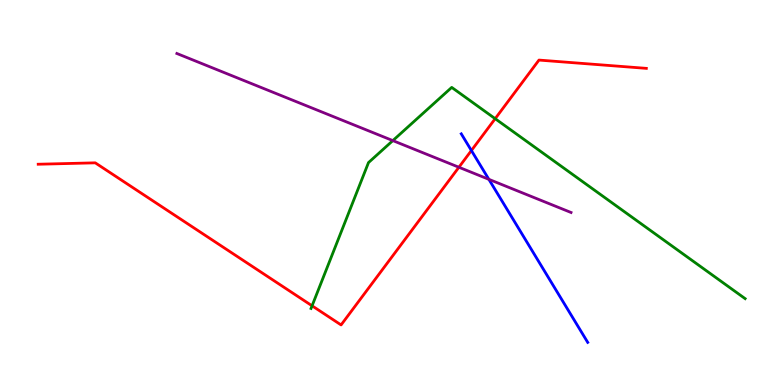[{'lines': ['blue', 'red'], 'intersections': [{'x': 6.08, 'y': 6.09}]}, {'lines': ['green', 'red'], 'intersections': [{'x': 4.03, 'y': 2.06}, {'x': 6.39, 'y': 6.92}]}, {'lines': ['purple', 'red'], 'intersections': [{'x': 5.92, 'y': 5.66}]}, {'lines': ['blue', 'green'], 'intersections': []}, {'lines': ['blue', 'purple'], 'intersections': [{'x': 6.31, 'y': 5.34}]}, {'lines': ['green', 'purple'], 'intersections': [{'x': 5.07, 'y': 6.35}]}]